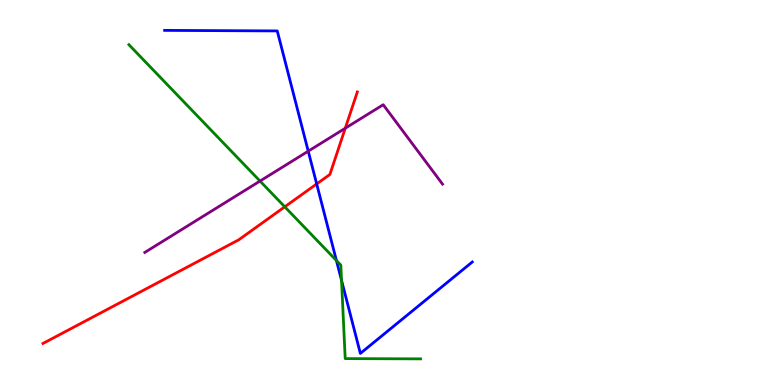[{'lines': ['blue', 'red'], 'intersections': [{'x': 4.09, 'y': 5.22}]}, {'lines': ['green', 'red'], 'intersections': [{'x': 3.67, 'y': 4.63}]}, {'lines': ['purple', 'red'], 'intersections': [{'x': 4.46, 'y': 6.67}]}, {'lines': ['blue', 'green'], 'intersections': [{'x': 4.34, 'y': 3.23}, {'x': 4.41, 'y': 2.72}]}, {'lines': ['blue', 'purple'], 'intersections': [{'x': 3.98, 'y': 6.07}]}, {'lines': ['green', 'purple'], 'intersections': [{'x': 3.35, 'y': 5.3}]}]